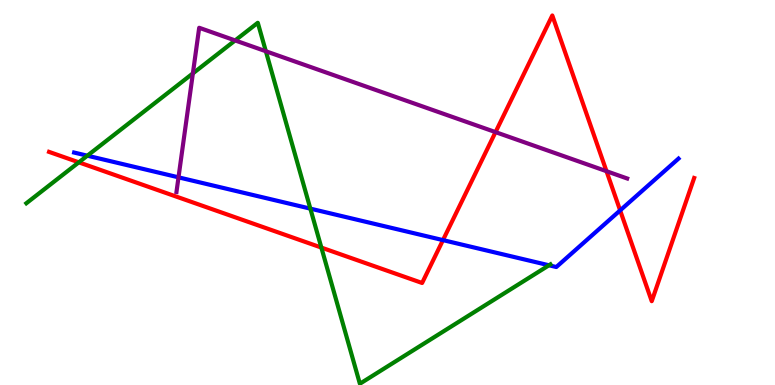[{'lines': ['blue', 'red'], 'intersections': [{'x': 5.72, 'y': 3.76}, {'x': 8.0, 'y': 4.54}]}, {'lines': ['green', 'red'], 'intersections': [{'x': 1.02, 'y': 5.78}, {'x': 4.15, 'y': 3.57}]}, {'lines': ['purple', 'red'], 'intersections': [{'x': 6.39, 'y': 6.57}, {'x': 7.83, 'y': 5.55}]}, {'lines': ['blue', 'green'], 'intersections': [{'x': 1.13, 'y': 5.96}, {'x': 4.0, 'y': 4.58}, {'x': 7.08, 'y': 3.11}]}, {'lines': ['blue', 'purple'], 'intersections': [{'x': 2.3, 'y': 5.39}]}, {'lines': ['green', 'purple'], 'intersections': [{'x': 2.49, 'y': 8.09}, {'x': 3.03, 'y': 8.95}, {'x': 3.43, 'y': 8.67}]}]